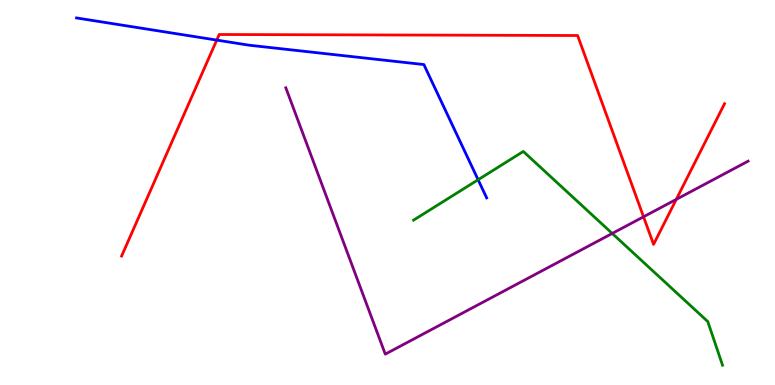[{'lines': ['blue', 'red'], 'intersections': [{'x': 2.8, 'y': 8.96}]}, {'lines': ['green', 'red'], 'intersections': []}, {'lines': ['purple', 'red'], 'intersections': [{'x': 8.3, 'y': 4.37}, {'x': 8.73, 'y': 4.82}]}, {'lines': ['blue', 'green'], 'intersections': [{'x': 6.17, 'y': 5.33}]}, {'lines': ['blue', 'purple'], 'intersections': []}, {'lines': ['green', 'purple'], 'intersections': [{'x': 7.9, 'y': 3.94}]}]